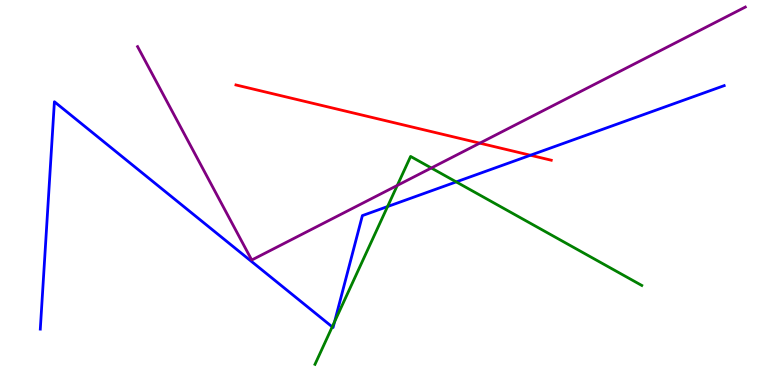[{'lines': ['blue', 'red'], 'intersections': [{'x': 6.84, 'y': 5.97}]}, {'lines': ['green', 'red'], 'intersections': []}, {'lines': ['purple', 'red'], 'intersections': [{'x': 6.19, 'y': 6.28}]}, {'lines': ['blue', 'green'], 'intersections': [{'x': 4.29, 'y': 1.51}, {'x': 4.32, 'y': 1.64}, {'x': 5.0, 'y': 4.63}, {'x': 5.89, 'y': 5.28}]}, {'lines': ['blue', 'purple'], 'intersections': []}, {'lines': ['green', 'purple'], 'intersections': [{'x': 5.13, 'y': 5.18}, {'x': 5.57, 'y': 5.64}]}]